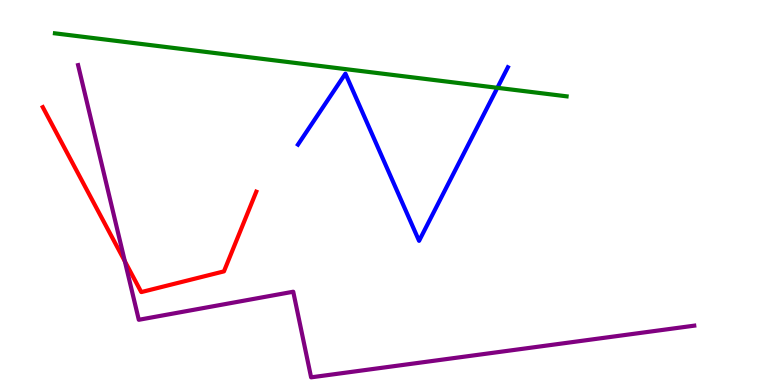[{'lines': ['blue', 'red'], 'intersections': []}, {'lines': ['green', 'red'], 'intersections': []}, {'lines': ['purple', 'red'], 'intersections': [{'x': 1.61, 'y': 3.21}]}, {'lines': ['blue', 'green'], 'intersections': [{'x': 6.42, 'y': 7.72}]}, {'lines': ['blue', 'purple'], 'intersections': []}, {'lines': ['green', 'purple'], 'intersections': []}]